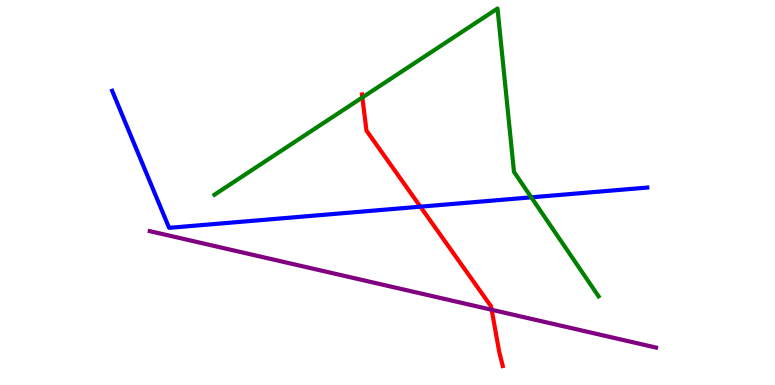[{'lines': ['blue', 'red'], 'intersections': [{'x': 5.42, 'y': 4.63}]}, {'lines': ['green', 'red'], 'intersections': [{'x': 4.68, 'y': 7.47}]}, {'lines': ['purple', 'red'], 'intersections': [{'x': 6.34, 'y': 1.95}]}, {'lines': ['blue', 'green'], 'intersections': [{'x': 6.86, 'y': 4.87}]}, {'lines': ['blue', 'purple'], 'intersections': []}, {'lines': ['green', 'purple'], 'intersections': []}]